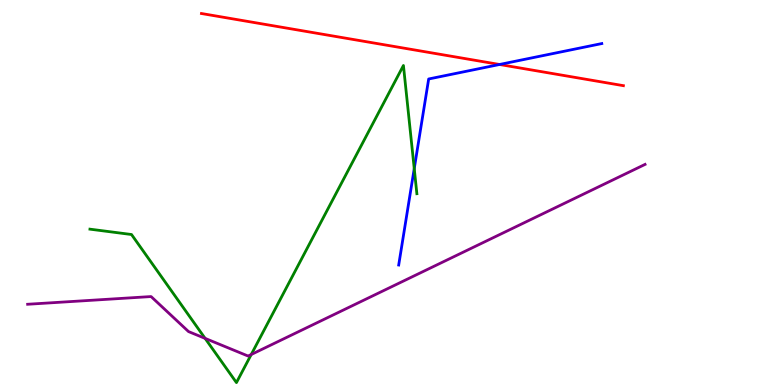[{'lines': ['blue', 'red'], 'intersections': [{'x': 6.45, 'y': 8.32}]}, {'lines': ['green', 'red'], 'intersections': []}, {'lines': ['purple', 'red'], 'intersections': []}, {'lines': ['blue', 'green'], 'intersections': [{'x': 5.35, 'y': 5.62}]}, {'lines': ['blue', 'purple'], 'intersections': []}, {'lines': ['green', 'purple'], 'intersections': [{'x': 2.65, 'y': 1.21}, {'x': 3.24, 'y': 0.792}]}]